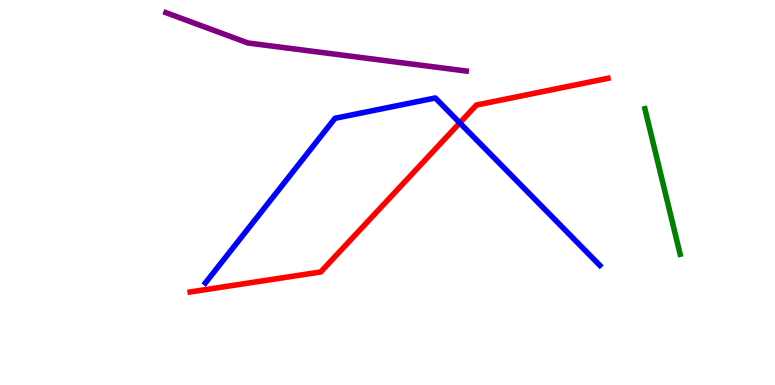[{'lines': ['blue', 'red'], 'intersections': [{'x': 5.93, 'y': 6.81}]}, {'lines': ['green', 'red'], 'intersections': []}, {'lines': ['purple', 'red'], 'intersections': []}, {'lines': ['blue', 'green'], 'intersections': []}, {'lines': ['blue', 'purple'], 'intersections': []}, {'lines': ['green', 'purple'], 'intersections': []}]